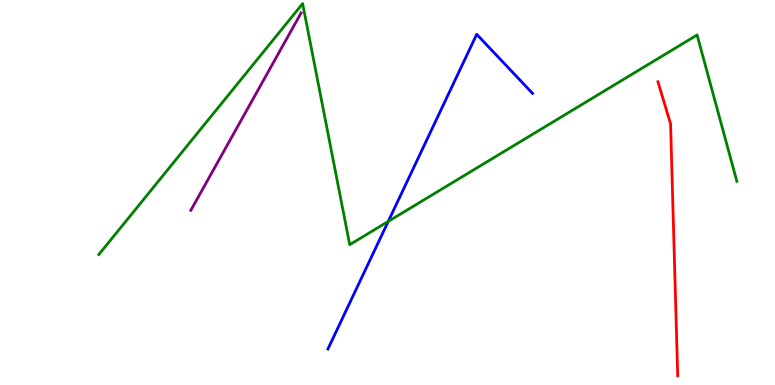[{'lines': ['blue', 'red'], 'intersections': []}, {'lines': ['green', 'red'], 'intersections': []}, {'lines': ['purple', 'red'], 'intersections': []}, {'lines': ['blue', 'green'], 'intersections': [{'x': 5.01, 'y': 4.25}]}, {'lines': ['blue', 'purple'], 'intersections': []}, {'lines': ['green', 'purple'], 'intersections': []}]